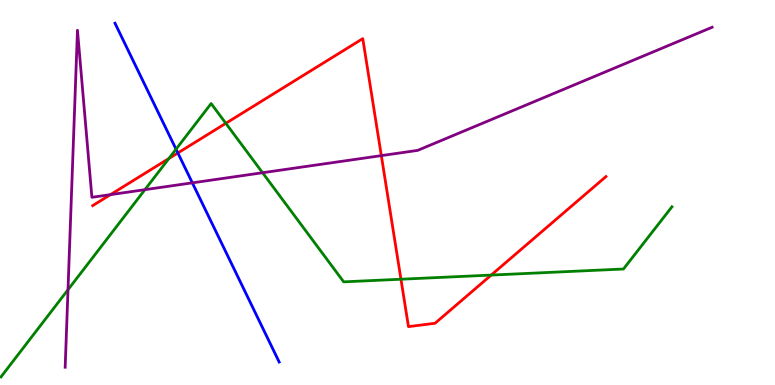[{'lines': ['blue', 'red'], 'intersections': [{'x': 2.3, 'y': 6.03}]}, {'lines': ['green', 'red'], 'intersections': [{'x': 2.18, 'y': 5.88}, {'x': 2.91, 'y': 6.8}, {'x': 5.17, 'y': 2.75}, {'x': 6.34, 'y': 2.86}]}, {'lines': ['purple', 'red'], 'intersections': [{'x': 1.43, 'y': 4.94}, {'x': 4.92, 'y': 5.96}]}, {'lines': ['blue', 'green'], 'intersections': [{'x': 2.27, 'y': 6.12}]}, {'lines': ['blue', 'purple'], 'intersections': [{'x': 2.48, 'y': 5.25}]}, {'lines': ['green', 'purple'], 'intersections': [{'x': 0.877, 'y': 2.47}, {'x': 1.87, 'y': 5.07}, {'x': 3.39, 'y': 5.51}]}]